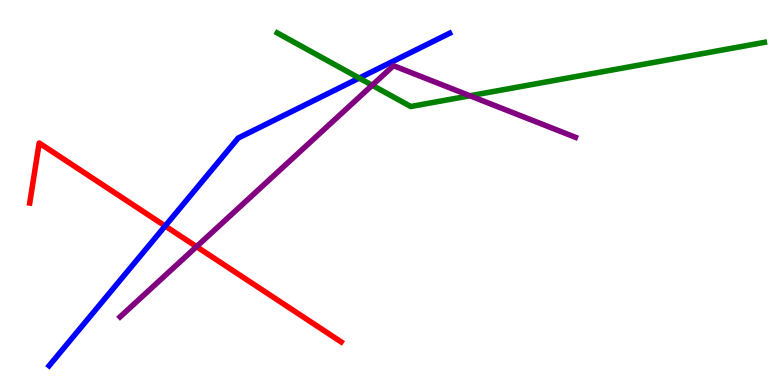[{'lines': ['blue', 'red'], 'intersections': [{'x': 2.13, 'y': 4.13}]}, {'lines': ['green', 'red'], 'intersections': []}, {'lines': ['purple', 'red'], 'intersections': [{'x': 2.54, 'y': 3.59}]}, {'lines': ['blue', 'green'], 'intersections': [{'x': 4.63, 'y': 7.97}]}, {'lines': ['blue', 'purple'], 'intersections': []}, {'lines': ['green', 'purple'], 'intersections': [{'x': 4.8, 'y': 7.79}, {'x': 6.06, 'y': 7.51}]}]